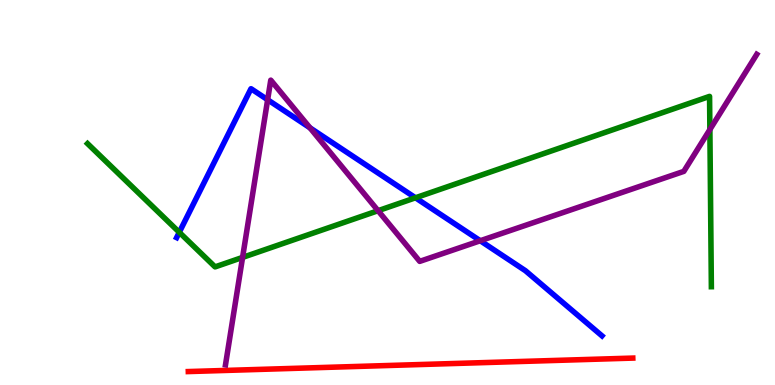[{'lines': ['blue', 'red'], 'intersections': []}, {'lines': ['green', 'red'], 'intersections': []}, {'lines': ['purple', 'red'], 'intersections': []}, {'lines': ['blue', 'green'], 'intersections': [{'x': 2.31, 'y': 3.97}, {'x': 5.36, 'y': 4.86}]}, {'lines': ['blue', 'purple'], 'intersections': [{'x': 3.45, 'y': 7.41}, {'x': 4.0, 'y': 6.68}, {'x': 6.2, 'y': 3.75}]}, {'lines': ['green', 'purple'], 'intersections': [{'x': 3.13, 'y': 3.31}, {'x': 4.88, 'y': 4.53}, {'x': 9.16, 'y': 6.63}]}]